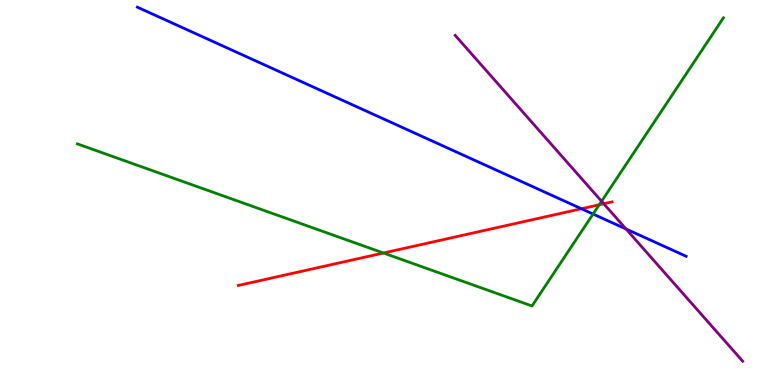[{'lines': ['blue', 'red'], 'intersections': [{'x': 7.5, 'y': 4.58}]}, {'lines': ['green', 'red'], 'intersections': [{'x': 4.95, 'y': 3.43}, {'x': 7.73, 'y': 4.68}]}, {'lines': ['purple', 'red'], 'intersections': [{'x': 7.79, 'y': 4.71}]}, {'lines': ['blue', 'green'], 'intersections': [{'x': 7.65, 'y': 4.44}]}, {'lines': ['blue', 'purple'], 'intersections': [{'x': 8.08, 'y': 4.05}]}, {'lines': ['green', 'purple'], 'intersections': [{'x': 7.76, 'y': 4.77}]}]